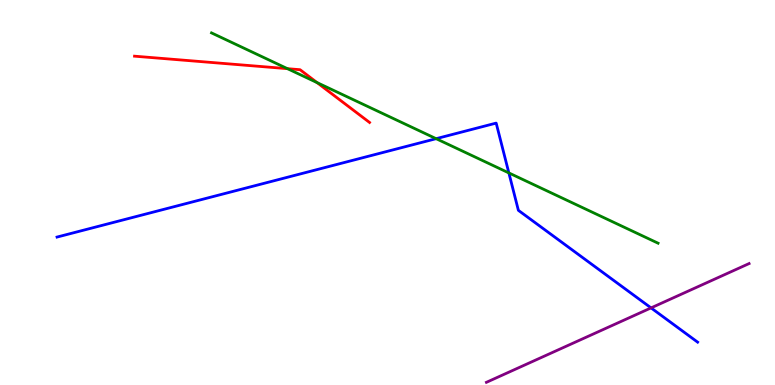[{'lines': ['blue', 'red'], 'intersections': []}, {'lines': ['green', 'red'], 'intersections': [{'x': 3.71, 'y': 8.22}, {'x': 4.09, 'y': 7.85}]}, {'lines': ['purple', 'red'], 'intersections': []}, {'lines': ['blue', 'green'], 'intersections': [{'x': 5.63, 'y': 6.4}, {'x': 6.57, 'y': 5.51}]}, {'lines': ['blue', 'purple'], 'intersections': [{'x': 8.4, 'y': 2.0}]}, {'lines': ['green', 'purple'], 'intersections': []}]